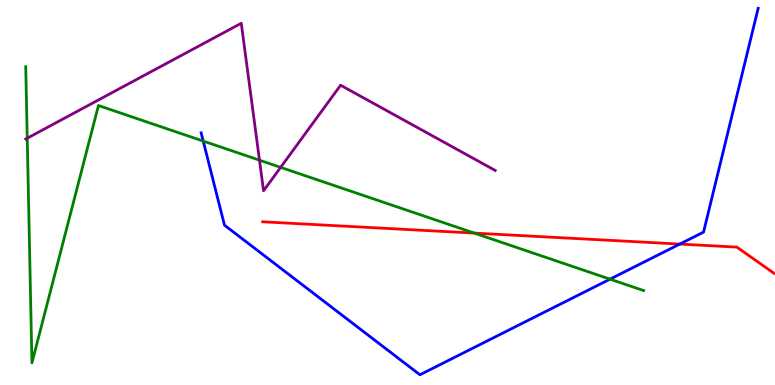[{'lines': ['blue', 'red'], 'intersections': [{'x': 8.77, 'y': 3.66}]}, {'lines': ['green', 'red'], 'intersections': [{'x': 6.12, 'y': 3.95}]}, {'lines': ['purple', 'red'], 'intersections': []}, {'lines': ['blue', 'green'], 'intersections': [{'x': 2.62, 'y': 6.34}, {'x': 7.87, 'y': 2.75}]}, {'lines': ['blue', 'purple'], 'intersections': []}, {'lines': ['green', 'purple'], 'intersections': [{'x': 0.351, 'y': 6.41}, {'x': 3.35, 'y': 5.84}, {'x': 3.62, 'y': 5.65}]}]